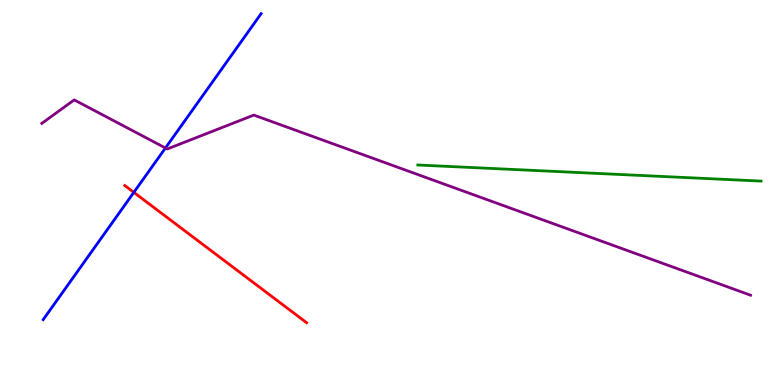[{'lines': ['blue', 'red'], 'intersections': [{'x': 1.73, 'y': 5.0}]}, {'lines': ['green', 'red'], 'intersections': []}, {'lines': ['purple', 'red'], 'intersections': []}, {'lines': ['blue', 'green'], 'intersections': []}, {'lines': ['blue', 'purple'], 'intersections': [{'x': 2.13, 'y': 6.16}]}, {'lines': ['green', 'purple'], 'intersections': []}]